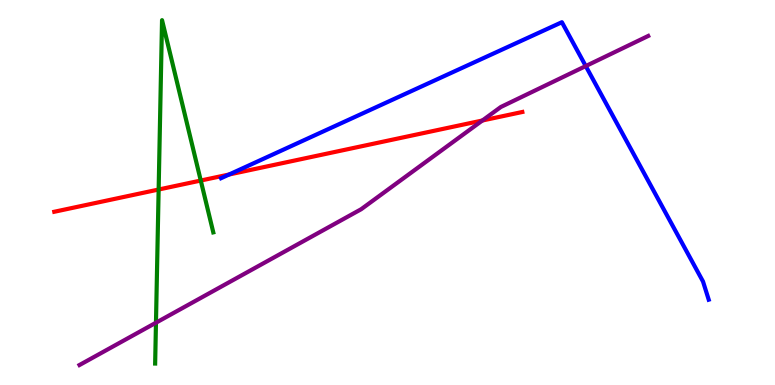[{'lines': ['blue', 'red'], 'intersections': [{'x': 2.96, 'y': 5.47}]}, {'lines': ['green', 'red'], 'intersections': [{'x': 2.05, 'y': 5.08}, {'x': 2.59, 'y': 5.31}]}, {'lines': ['purple', 'red'], 'intersections': [{'x': 6.22, 'y': 6.87}]}, {'lines': ['blue', 'green'], 'intersections': []}, {'lines': ['blue', 'purple'], 'intersections': [{'x': 7.56, 'y': 8.28}]}, {'lines': ['green', 'purple'], 'intersections': [{'x': 2.01, 'y': 1.62}]}]